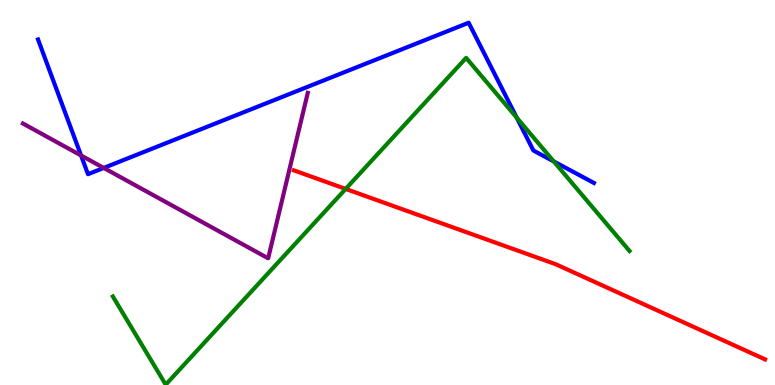[{'lines': ['blue', 'red'], 'intersections': []}, {'lines': ['green', 'red'], 'intersections': [{'x': 4.46, 'y': 5.09}]}, {'lines': ['purple', 'red'], 'intersections': []}, {'lines': ['blue', 'green'], 'intersections': [{'x': 6.67, 'y': 6.94}, {'x': 7.15, 'y': 5.81}]}, {'lines': ['blue', 'purple'], 'intersections': [{'x': 1.05, 'y': 5.96}, {'x': 1.34, 'y': 5.64}]}, {'lines': ['green', 'purple'], 'intersections': []}]